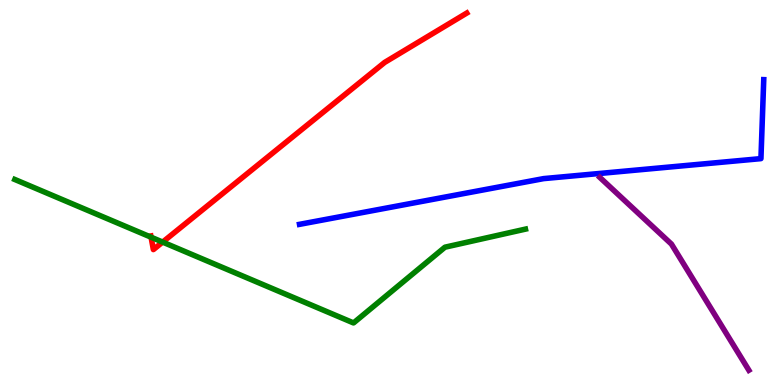[{'lines': ['blue', 'red'], 'intersections': []}, {'lines': ['green', 'red'], 'intersections': [{'x': 1.95, 'y': 3.84}, {'x': 2.1, 'y': 3.71}]}, {'lines': ['purple', 'red'], 'intersections': []}, {'lines': ['blue', 'green'], 'intersections': []}, {'lines': ['blue', 'purple'], 'intersections': []}, {'lines': ['green', 'purple'], 'intersections': []}]